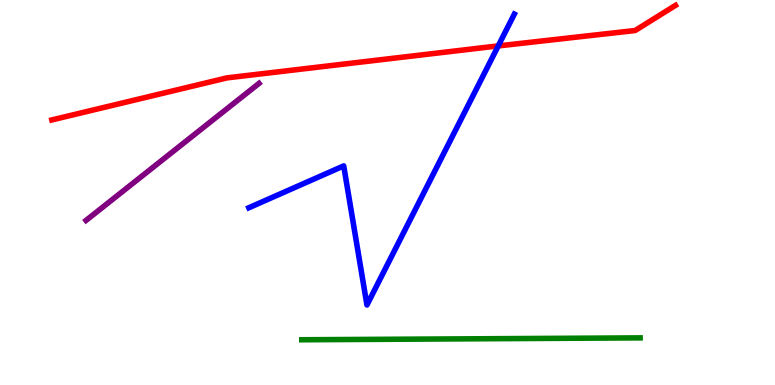[{'lines': ['blue', 'red'], 'intersections': [{'x': 6.43, 'y': 8.81}]}, {'lines': ['green', 'red'], 'intersections': []}, {'lines': ['purple', 'red'], 'intersections': []}, {'lines': ['blue', 'green'], 'intersections': []}, {'lines': ['blue', 'purple'], 'intersections': []}, {'lines': ['green', 'purple'], 'intersections': []}]